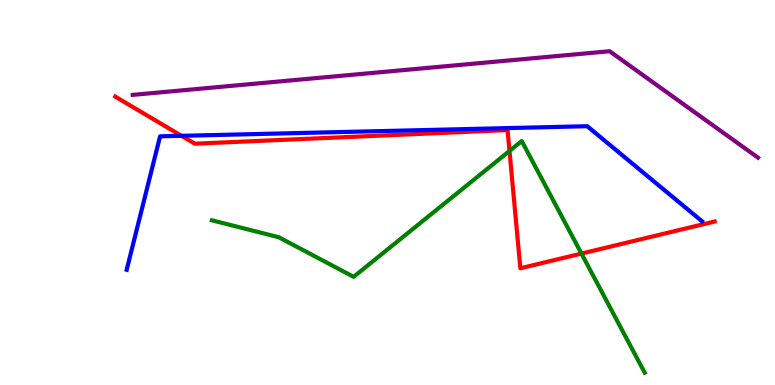[{'lines': ['blue', 'red'], 'intersections': [{'x': 2.34, 'y': 6.47}]}, {'lines': ['green', 'red'], 'intersections': [{'x': 6.57, 'y': 6.08}, {'x': 7.5, 'y': 3.41}]}, {'lines': ['purple', 'red'], 'intersections': []}, {'lines': ['blue', 'green'], 'intersections': []}, {'lines': ['blue', 'purple'], 'intersections': []}, {'lines': ['green', 'purple'], 'intersections': []}]